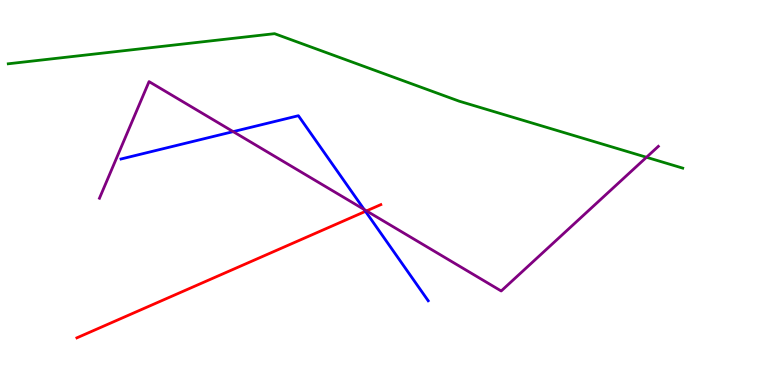[{'lines': ['blue', 'red'], 'intersections': [{'x': 4.72, 'y': 4.51}]}, {'lines': ['green', 'red'], 'intersections': []}, {'lines': ['purple', 'red'], 'intersections': [{'x': 4.73, 'y': 4.52}]}, {'lines': ['blue', 'green'], 'intersections': []}, {'lines': ['blue', 'purple'], 'intersections': [{'x': 3.01, 'y': 6.58}, {'x': 4.7, 'y': 4.56}]}, {'lines': ['green', 'purple'], 'intersections': [{'x': 8.34, 'y': 5.92}]}]